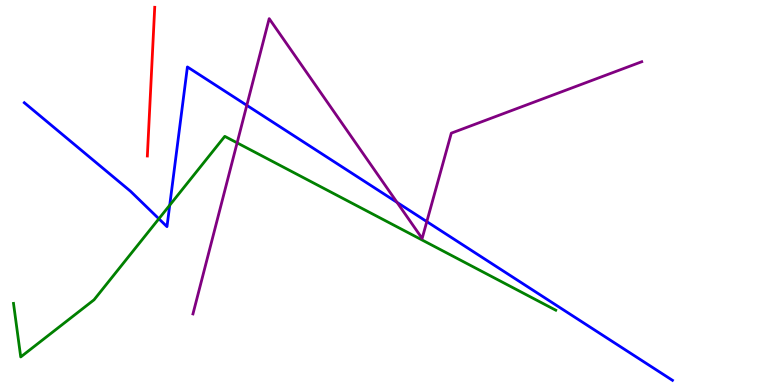[{'lines': ['blue', 'red'], 'intersections': []}, {'lines': ['green', 'red'], 'intersections': []}, {'lines': ['purple', 'red'], 'intersections': []}, {'lines': ['blue', 'green'], 'intersections': [{'x': 2.05, 'y': 4.32}, {'x': 2.19, 'y': 4.67}]}, {'lines': ['blue', 'purple'], 'intersections': [{'x': 3.18, 'y': 7.26}, {'x': 5.12, 'y': 4.74}, {'x': 5.51, 'y': 4.24}]}, {'lines': ['green', 'purple'], 'intersections': [{'x': 3.06, 'y': 6.29}]}]